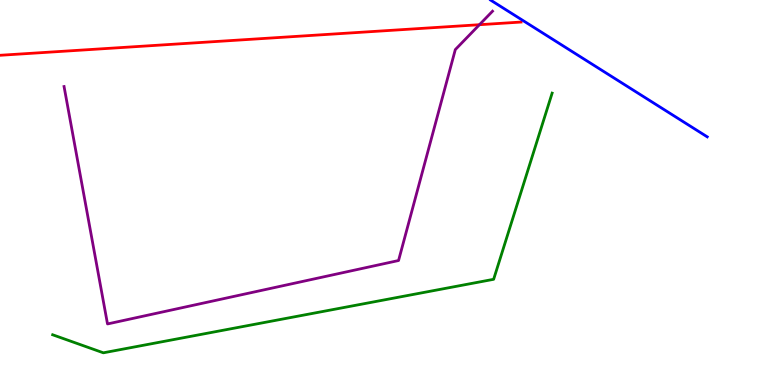[{'lines': ['blue', 'red'], 'intersections': []}, {'lines': ['green', 'red'], 'intersections': []}, {'lines': ['purple', 'red'], 'intersections': [{'x': 6.19, 'y': 9.36}]}, {'lines': ['blue', 'green'], 'intersections': []}, {'lines': ['blue', 'purple'], 'intersections': []}, {'lines': ['green', 'purple'], 'intersections': []}]